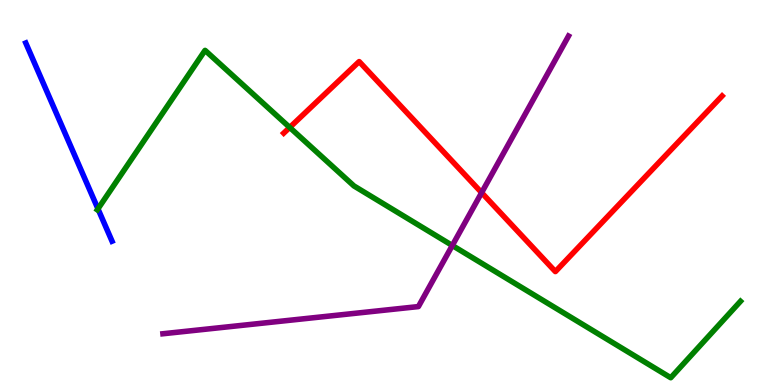[{'lines': ['blue', 'red'], 'intersections': []}, {'lines': ['green', 'red'], 'intersections': [{'x': 3.74, 'y': 6.69}]}, {'lines': ['purple', 'red'], 'intersections': [{'x': 6.21, 'y': 5.0}]}, {'lines': ['blue', 'green'], 'intersections': [{'x': 1.26, 'y': 4.58}]}, {'lines': ['blue', 'purple'], 'intersections': []}, {'lines': ['green', 'purple'], 'intersections': [{'x': 5.84, 'y': 3.62}]}]